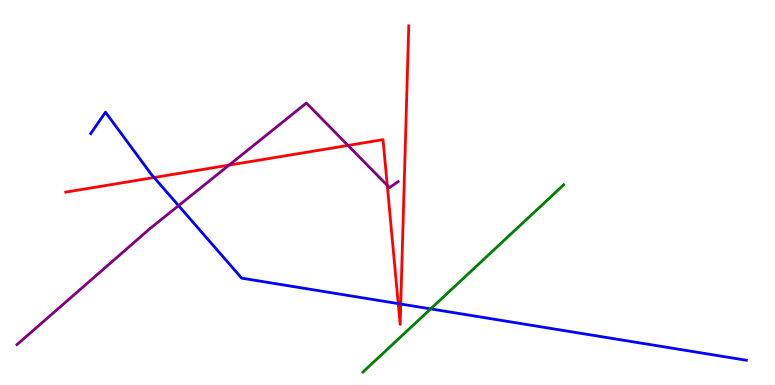[{'lines': ['blue', 'red'], 'intersections': [{'x': 1.99, 'y': 5.39}, {'x': 5.14, 'y': 2.11}, {'x': 5.17, 'y': 2.1}]}, {'lines': ['green', 'red'], 'intersections': []}, {'lines': ['purple', 'red'], 'intersections': [{'x': 2.96, 'y': 5.71}, {'x': 4.49, 'y': 6.22}, {'x': 5.0, 'y': 5.18}]}, {'lines': ['blue', 'green'], 'intersections': [{'x': 5.56, 'y': 1.98}]}, {'lines': ['blue', 'purple'], 'intersections': [{'x': 2.3, 'y': 4.66}]}, {'lines': ['green', 'purple'], 'intersections': []}]